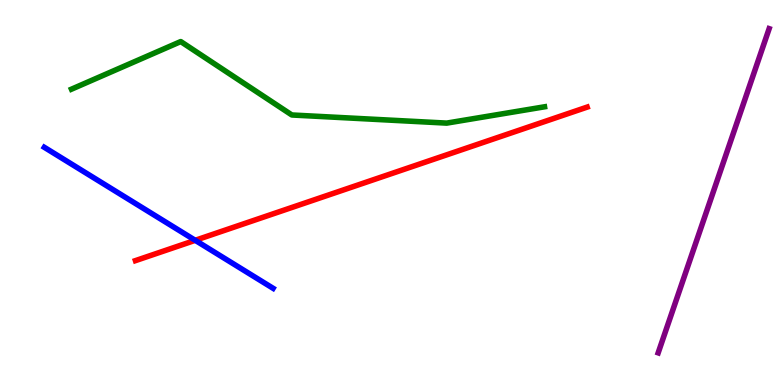[{'lines': ['blue', 'red'], 'intersections': [{'x': 2.52, 'y': 3.76}]}, {'lines': ['green', 'red'], 'intersections': []}, {'lines': ['purple', 'red'], 'intersections': []}, {'lines': ['blue', 'green'], 'intersections': []}, {'lines': ['blue', 'purple'], 'intersections': []}, {'lines': ['green', 'purple'], 'intersections': []}]